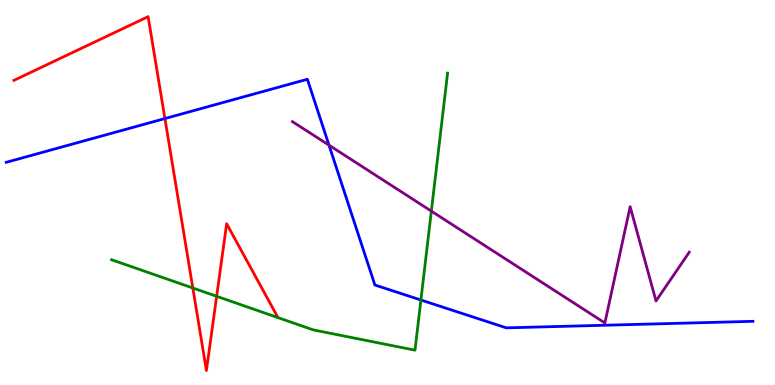[{'lines': ['blue', 'red'], 'intersections': [{'x': 2.13, 'y': 6.92}]}, {'lines': ['green', 'red'], 'intersections': [{'x': 2.49, 'y': 2.52}, {'x': 2.8, 'y': 2.3}]}, {'lines': ['purple', 'red'], 'intersections': []}, {'lines': ['blue', 'green'], 'intersections': [{'x': 5.43, 'y': 2.21}]}, {'lines': ['blue', 'purple'], 'intersections': [{'x': 4.25, 'y': 6.23}]}, {'lines': ['green', 'purple'], 'intersections': [{'x': 5.57, 'y': 4.52}]}]